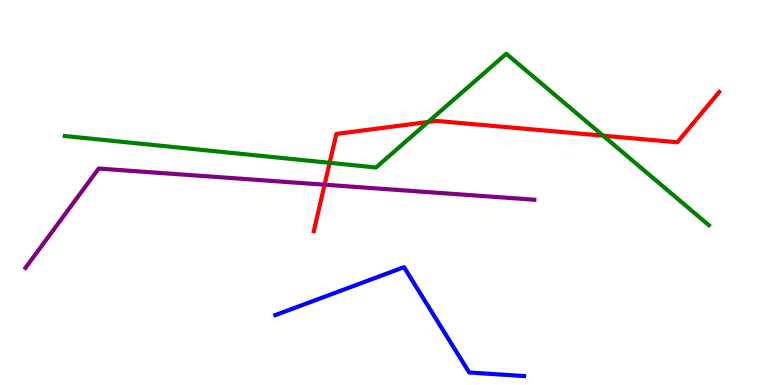[{'lines': ['blue', 'red'], 'intersections': []}, {'lines': ['green', 'red'], 'intersections': [{'x': 4.25, 'y': 5.77}, {'x': 5.52, 'y': 6.83}, {'x': 7.78, 'y': 6.48}]}, {'lines': ['purple', 'red'], 'intersections': [{'x': 4.19, 'y': 5.2}]}, {'lines': ['blue', 'green'], 'intersections': []}, {'lines': ['blue', 'purple'], 'intersections': []}, {'lines': ['green', 'purple'], 'intersections': []}]